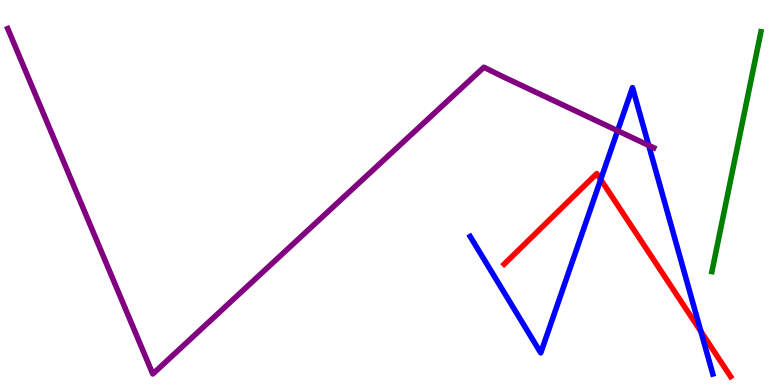[{'lines': ['blue', 'red'], 'intersections': [{'x': 7.75, 'y': 5.34}, {'x': 9.04, 'y': 1.39}]}, {'lines': ['green', 'red'], 'intersections': []}, {'lines': ['purple', 'red'], 'intersections': []}, {'lines': ['blue', 'green'], 'intersections': []}, {'lines': ['blue', 'purple'], 'intersections': [{'x': 7.97, 'y': 6.6}, {'x': 8.37, 'y': 6.22}]}, {'lines': ['green', 'purple'], 'intersections': []}]